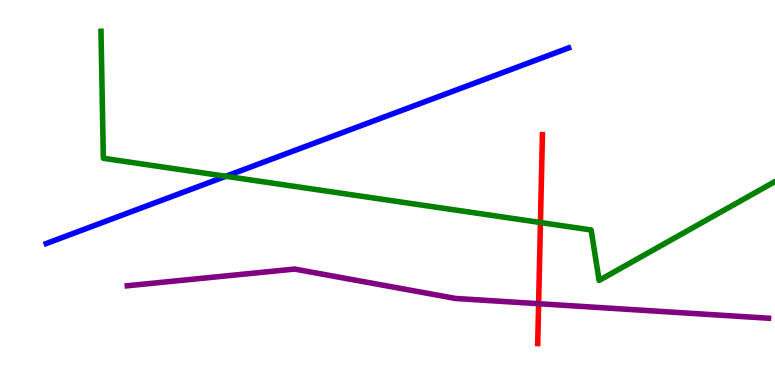[{'lines': ['blue', 'red'], 'intersections': []}, {'lines': ['green', 'red'], 'intersections': [{'x': 6.97, 'y': 4.22}]}, {'lines': ['purple', 'red'], 'intersections': [{'x': 6.95, 'y': 2.11}]}, {'lines': ['blue', 'green'], 'intersections': [{'x': 2.91, 'y': 5.42}]}, {'lines': ['blue', 'purple'], 'intersections': []}, {'lines': ['green', 'purple'], 'intersections': []}]